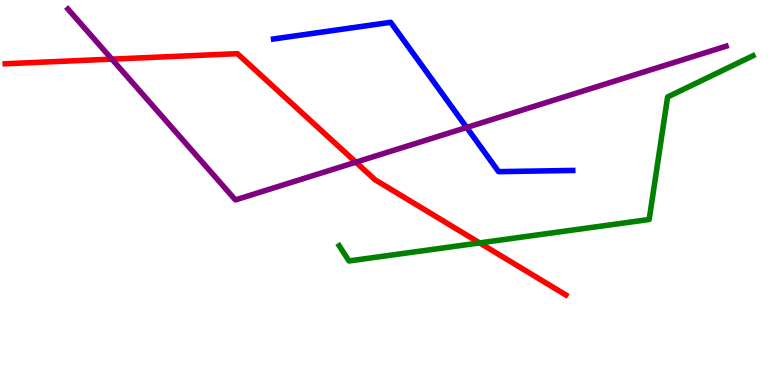[{'lines': ['blue', 'red'], 'intersections': []}, {'lines': ['green', 'red'], 'intersections': [{'x': 6.19, 'y': 3.69}]}, {'lines': ['purple', 'red'], 'intersections': [{'x': 1.44, 'y': 8.46}, {'x': 4.59, 'y': 5.79}]}, {'lines': ['blue', 'green'], 'intersections': []}, {'lines': ['blue', 'purple'], 'intersections': [{'x': 6.02, 'y': 6.69}]}, {'lines': ['green', 'purple'], 'intersections': []}]